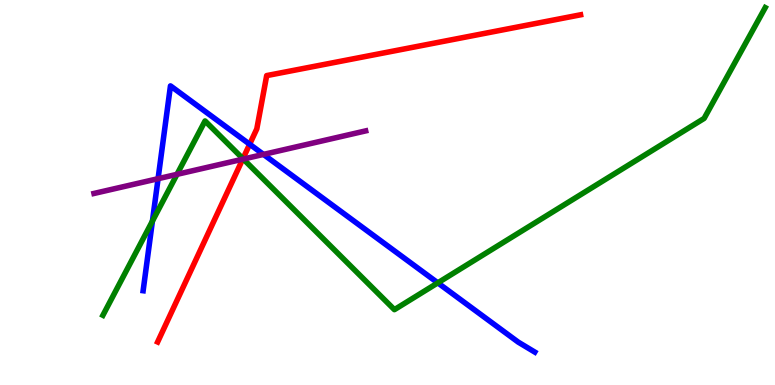[{'lines': ['blue', 'red'], 'intersections': [{'x': 3.22, 'y': 6.25}]}, {'lines': ['green', 'red'], 'intersections': [{'x': 3.13, 'y': 5.88}]}, {'lines': ['purple', 'red'], 'intersections': [{'x': 3.13, 'y': 5.86}]}, {'lines': ['blue', 'green'], 'intersections': [{'x': 1.97, 'y': 4.26}, {'x': 5.65, 'y': 2.65}]}, {'lines': ['blue', 'purple'], 'intersections': [{'x': 2.04, 'y': 5.36}, {'x': 3.4, 'y': 5.99}]}, {'lines': ['green', 'purple'], 'intersections': [{'x': 2.28, 'y': 5.47}, {'x': 3.14, 'y': 5.87}]}]